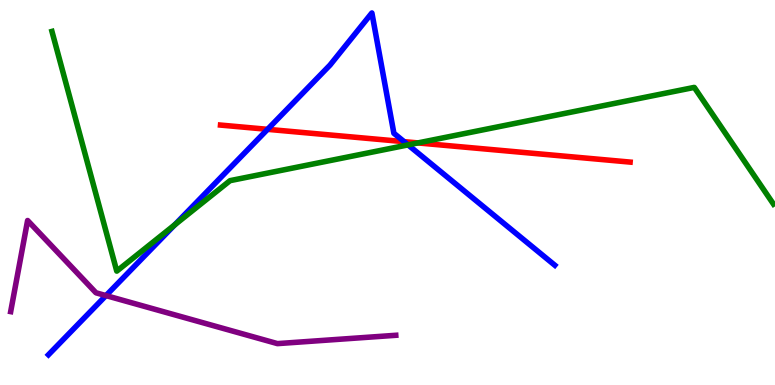[{'lines': ['blue', 'red'], 'intersections': [{'x': 3.45, 'y': 6.64}, {'x': 5.21, 'y': 6.32}]}, {'lines': ['green', 'red'], 'intersections': [{'x': 5.39, 'y': 6.29}]}, {'lines': ['purple', 'red'], 'intersections': []}, {'lines': ['blue', 'green'], 'intersections': [{'x': 2.25, 'y': 4.16}, {'x': 5.27, 'y': 6.24}]}, {'lines': ['blue', 'purple'], 'intersections': [{'x': 1.37, 'y': 2.32}]}, {'lines': ['green', 'purple'], 'intersections': []}]